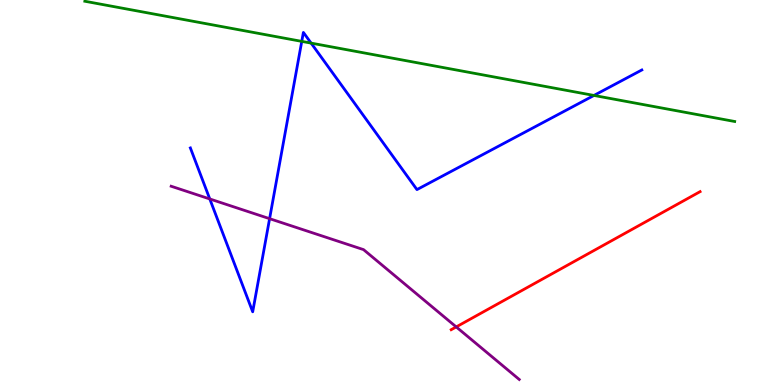[{'lines': ['blue', 'red'], 'intersections': []}, {'lines': ['green', 'red'], 'intersections': []}, {'lines': ['purple', 'red'], 'intersections': [{'x': 5.89, 'y': 1.51}]}, {'lines': ['blue', 'green'], 'intersections': [{'x': 3.89, 'y': 8.93}, {'x': 4.01, 'y': 8.88}, {'x': 7.66, 'y': 7.52}]}, {'lines': ['blue', 'purple'], 'intersections': [{'x': 2.71, 'y': 4.83}, {'x': 3.48, 'y': 4.32}]}, {'lines': ['green', 'purple'], 'intersections': []}]